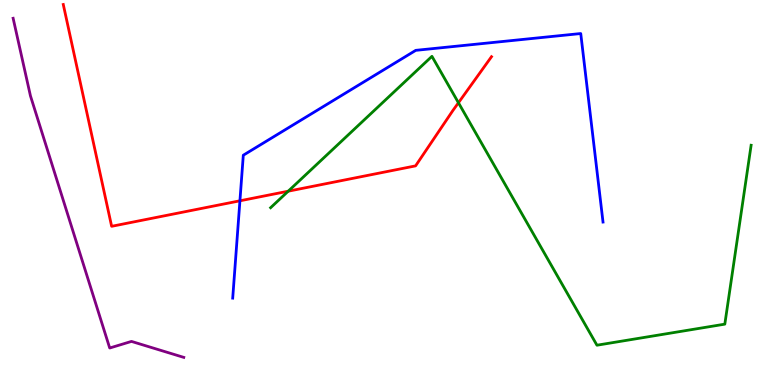[{'lines': ['blue', 'red'], 'intersections': [{'x': 3.1, 'y': 4.78}]}, {'lines': ['green', 'red'], 'intersections': [{'x': 3.72, 'y': 5.03}, {'x': 5.92, 'y': 7.33}]}, {'lines': ['purple', 'red'], 'intersections': []}, {'lines': ['blue', 'green'], 'intersections': []}, {'lines': ['blue', 'purple'], 'intersections': []}, {'lines': ['green', 'purple'], 'intersections': []}]